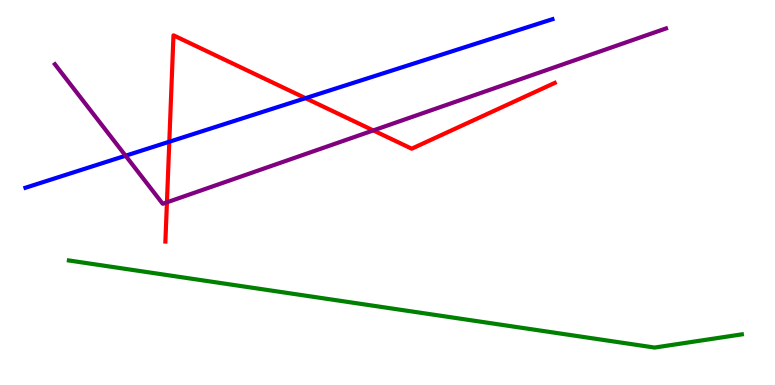[{'lines': ['blue', 'red'], 'intersections': [{'x': 2.18, 'y': 6.32}, {'x': 3.94, 'y': 7.45}]}, {'lines': ['green', 'red'], 'intersections': []}, {'lines': ['purple', 'red'], 'intersections': [{'x': 2.15, 'y': 4.74}, {'x': 4.82, 'y': 6.61}]}, {'lines': ['blue', 'green'], 'intersections': []}, {'lines': ['blue', 'purple'], 'intersections': [{'x': 1.62, 'y': 5.96}]}, {'lines': ['green', 'purple'], 'intersections': []}]